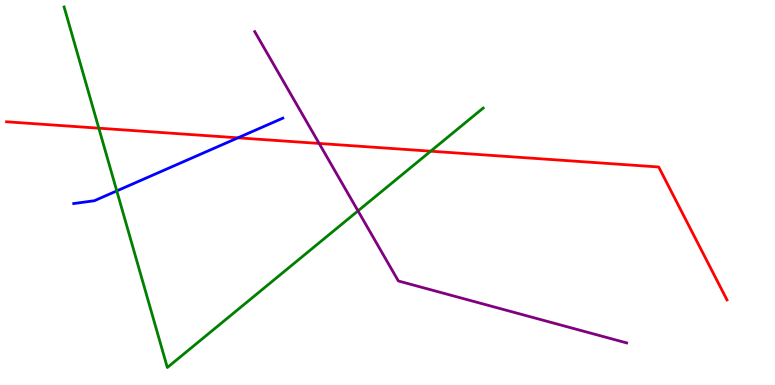[{'lines': ['blue', 'red'], 'intersections': [{'x': 3.07, 'y': 6.42}]}, {'lines': ['green', 'red'], 'intersections': [{'x': 1.28, 'y': 6.67}, {'x': 5.56, 'y': 6.07}]}, {'lines': ['purple', 'red'], 'intersections': [{'x': 4.12, 'y': 6.27}]}, {'lines': ['blue', 'green'], 'intersections': [{'x': 1.51, 'y': 5.04}]}, {'lines': ['blue', 'purple'], 'intersections': []}, {'lines': ['green', 'purple'], 'intersections': [{'x': 4.62, 'y': 4.52}]}]